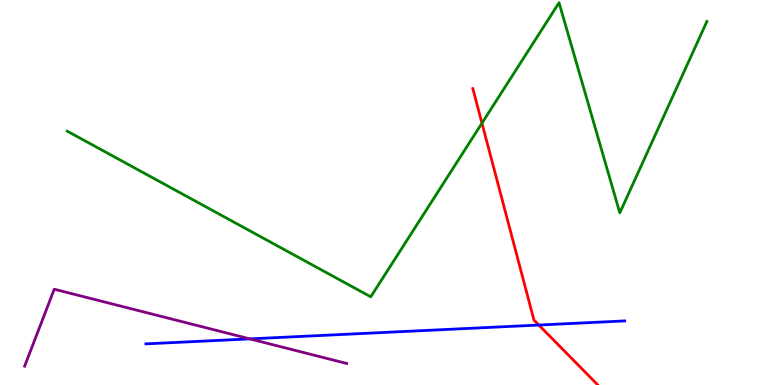[{'lines': ['blue', 'red'], 'intersections': [{'x': 6.95, 'y': 1.56}]}, {'lines': ['green', 'red'], 'intersections': [{'x': 6.22, 'y': 6.8}]}, {'lines': ['purple', 'red'], 'intersections': []}, {'lines': ['blue', 'green'], 'intersections': []}, {'lines': ['blue', 'purple'], 'intersections': [{'x': 3.22, 'y': 1.2}]}, {'lines': ['green', 'purple'], 'intersections': []}]